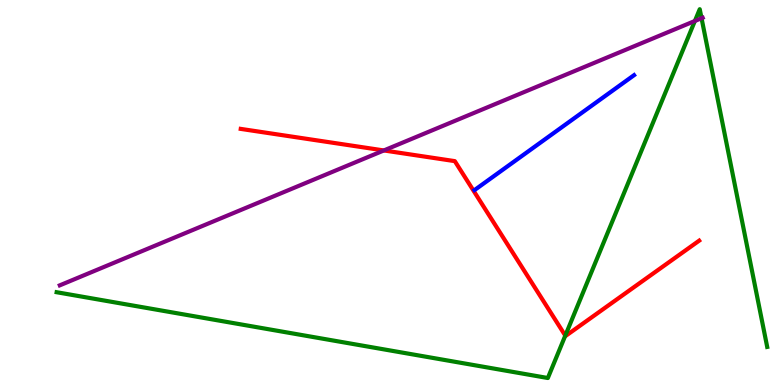[{'lines': ['blue', 'red'], 'intersections': []}, {'lines': ['green', 'red'], 'intersections': [{'x': 7.29, 'y': 1.28}]}, {'lines': ['purple', 'red'], 'intersections': [{'x': 4.95, 'y': 6.09}]}, {'lines': ['blue', 'green'], 'intersections': []}, {'lines': ['blue', 'purple'], 'intersections': []}, {'lines': ['green', 'purple'], 'intersections': [{'x': 8.97, 'y': 9.46}, {'x': 9.05, 'y': 9.53}]}]